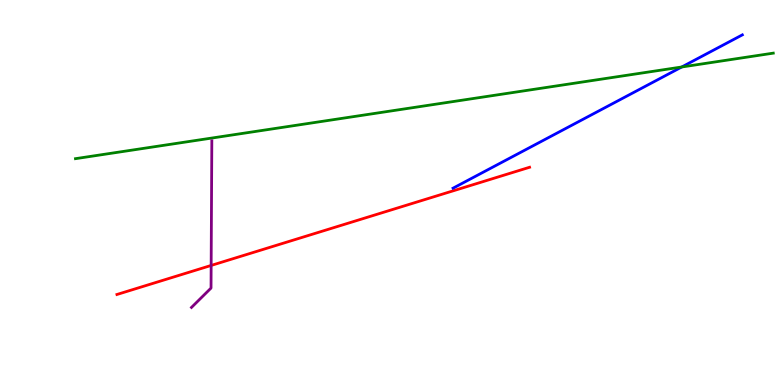[{'lines': ['blue', 'red'], 'intersections': []}, {'lines': ['green', 'red'], 'intersections': []}, {'lines': ['purple', 'red'], 'intersections': [{'x': 2.72, 'y': 3.11}]}, {'lines': ['blue', 'green'], 'intersections': [{'x': 8.8, 'y': 8.26}]}, {'lines': ['blue', 'purple'], 'intersections': []}, {'lines': ['green', 'purple'], 'intersections': []}]